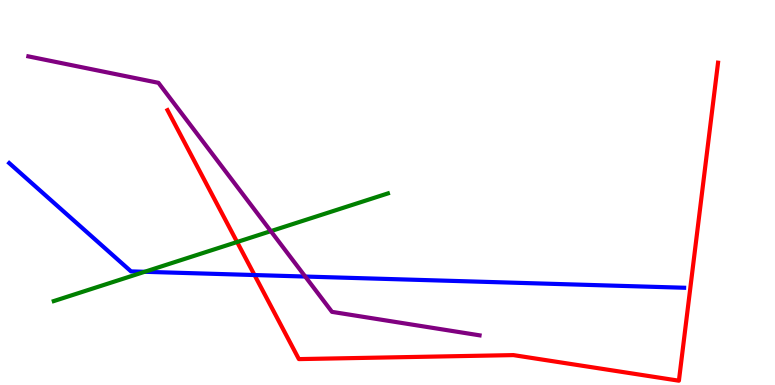[{'lines': ['blue', 'red'], 'intersections': [{'x': 3.28, 'y': 2.86}]}, {'lines': ['green', 'red'], 'intersections': [{'x': 3.06, 'y': 3.71}]}, {'lines': ['purple', 'red'], 'intersections': []}, {'lines': ['blue', 'green'], 'intersections': [{'x': 1.87, 'y': 2.94}]}, {'lines': ['blue', 'purple'], 'intersections': [{'x': 3.94, 'y': 2.82}]}, {'lines': ['green', 'purple'], 'intersections': [{'x': 3.49, 'y': 4.0}]}]